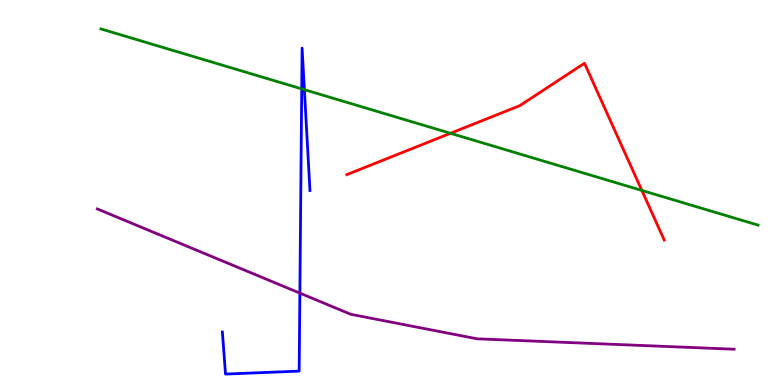[{'lines': ['blue', 'red'], 'intersections': []}, {'lines': ['green', 'red'], 'intersections': [{'x': 5.81, 'y': 6.54}, {'x': 8.28, 'y': 5.05}]}, {'lines': ['purple', 'red'], 'intersections': []}, {'lines': ['blue', 'green'], 'intersections': [{'x': 3.89, 'y': 7.69}, {'x': 3.93, 'y': 7.67}]}, {'lines': ['blue', 'purple'], 'intersections': [{'x': 3.87, 'y': 2.39}]}, {'lines': ['green', 'purple'], 'intersections': []}]